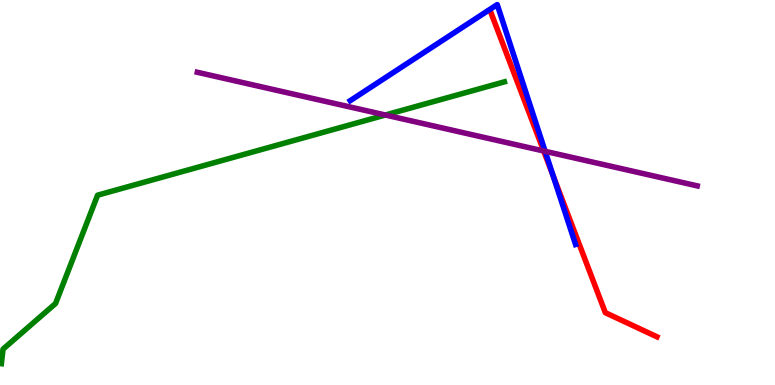[{'lines': ['blue', 'red'], 'intersections': [{'x': 7.14, 'y': 5.44}]}, {'lines': ['green', 'red'], 'intersections': []}, {'lines': ['purple', 'red'], 'intersections': [{'x': 7.02, 'y': 6.08}]}, {'lines': ['blue', 'green'], 'intersections': []}, {'lines': ['blue', 'purple'], 'intersections': [{'x': 7.03, 'y': 6.07}]}, {'lines': ['green', 'purple'], 'intersections': [{'x': 4.97, 'y': 7.01}]}]